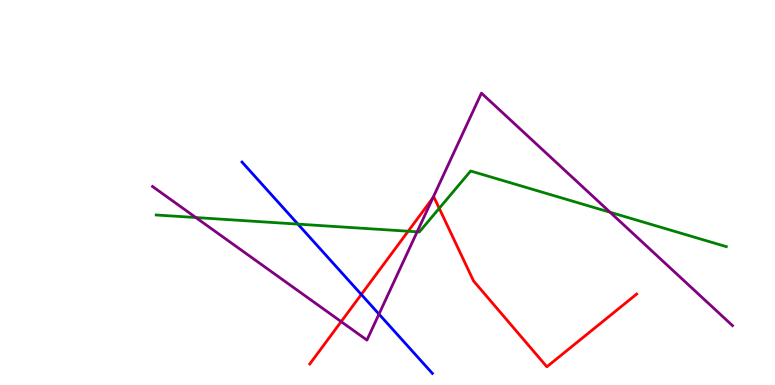[{'lines': ['blue', 'red'], 'intersections': [{'x': 4.66, 'y': 2.35}]}, {'lines': ['green', 'red'], 'intersections': [{'x': 5.27, 'y': 3.99}, {'x': 5.67, 'y': 4.59}]}, {'lines': ['purple', 'red'], 'intersections': [{'x': 4.4, 'y': 1.65}, {'x': 5.59, 'y': 4.86}]}, {'lines': ['blue', 'green'], 'intersections': [{'x': 3.84, 'y': 4.18}]}, {'lines': ['blue', 'purple'], 'intersections': [{'x': 4.89, 'y': 1.84}]}, {'lines': ['green', 'purple'], 'intersections': [{'x': 2.53, 'y': 4.35}, {'x': 5.38, 'y': 3.98}, {'x': 7.87, 'y': 4.49}]}]